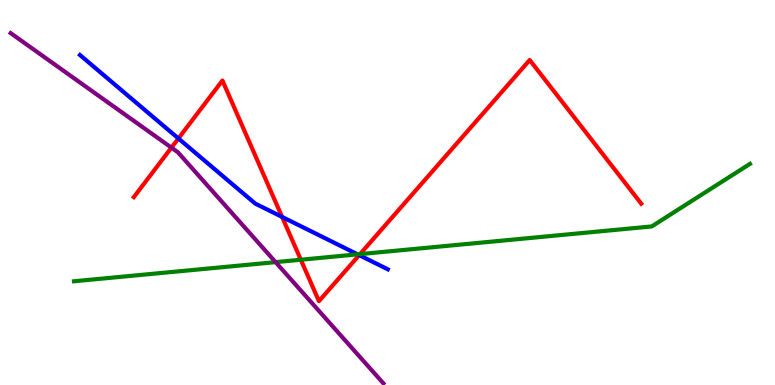[{'lines': ['blue', 'red'], 'intersections': [{'x': 2.3, 'y': 6.4}, {'x': 3.64, 'y': 4.37}, {'x': 4.63, 'y': 3.37}]}, {'lines': ['green', 'red'], 'intersections': [{'x': 3.88, 'y': 3.25}, {'x': 4.65, 'y': 3.4}]}, {'lines': ['purple', 'red'], 'intersections': [{'x': 2.21, 'y': 6.17}]}, {'lines': ['blue', 'green'], 'intersections': [{'x': 4.61, 'y': 3.39}]}, {'lines': ['blue', 'purple'], 'intersections': []}, {'lines': ['green', 'purple'], 'intersections': [{'x': 3.56, 'y': 3.19}]}]